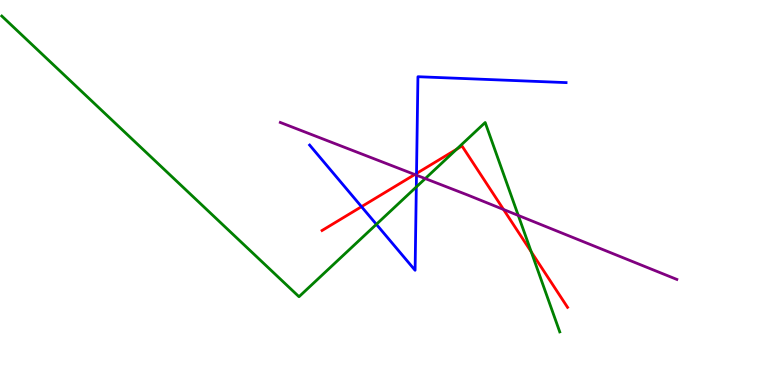[{'lines': ['blue', 'red'], 'intersections': [{'x': 4.66, 'y': 4.63}, {'x': 5.37, 'y': 5.49}]}, {'lines': ['green', 'red'], 'intersections': [{'x': 5.89, 'y': 6.12}, {'x': 6.85, 'y': 3.46}]}, {'lines': ['purple', 'red'], 'intersections': [{'x': 5.35, 'y': 5.47}, {'x': 6.5, 'y': 4.56}]}, {'lines': ['blue', 'green'], 'intersections': [{'x': 4.86, 'y': 4.17}, {'x': 5.37, 'y': 5.14}]}, {'lines': ['blue', 'purple'], 'intersections': [{'x': 5.37, 'y': 5.45}]}, {'lines': ['green', 'purple'], 'intersections': [{'x': 5.49, 'y': 5.36}, {'x': 6.69, 'y': 4.4}]}]